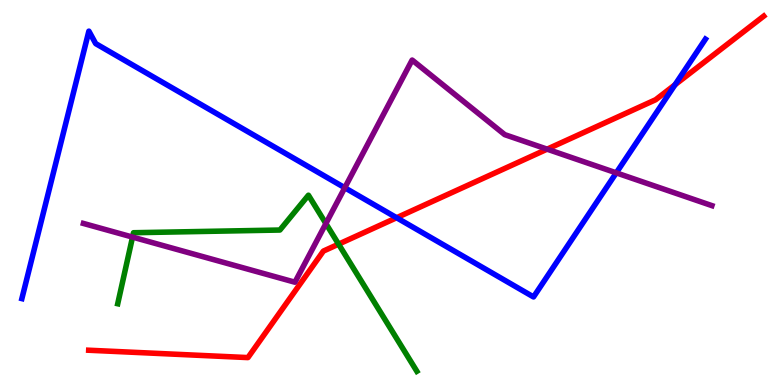[{'lines': ['blue', 'red'], 'intersections': [{'x': 5.12, 'y': 4.34}, {'x': 8.71, 'y': 7.8}]}, {'lines': ['green', 'red'], 'intersections': [{'x': 4.37, 'y': 3.66}]}, {'lines': ['purple', 'red'], 'intersections': [{'x': 7.06, 'y': 6.13}]}, {'lines': ['blue', 'green'], 'intersections': []}, {'lines': ['blue', 'purple'], 'intersections': [{'x': 4.45, 'y': 5.12}, {'x': 7.95, 'y': 5.51}]}, {'lines': ['green', 'purple'], 'intersections': [{'x': 1.71, 'y': 3.84}, {'x': 4.2, 'y': 4.19}]}]